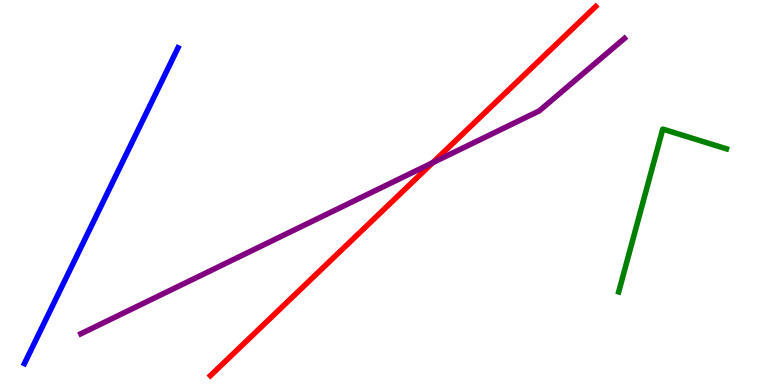[{'lines': ['blue', 'red'], 'intersections': []}, {'lines': ['green', 'red'], 'intersections': []}, {'lines': ['purple', 'red'], 'intersections': [{'x': 5.58, 'y': 5.77}]}, {'lines': ['blue', 'green'], 'intersections': []}, {'lines': ['blue', 'purple'], 'intersections': []}, {'lines': ['green', 'purple'], 'intersections': []}]